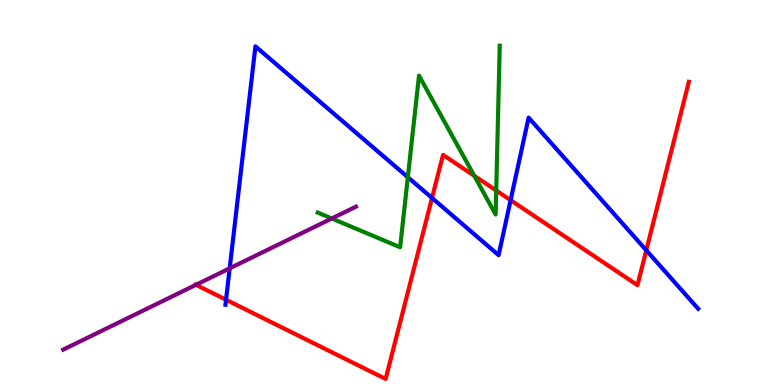[{'lines': ['blue', 'red'], 'intersections': [{'x': 2.92, 'y': 2.21}, {'x': 5.57, 'y': 4.86}, {'x': 6.59, 'y': 4.8}, {'x': 8.34, 'y': 3.5}]}, {'lines': ['green', 'red'], 'intersections': [{'x': 6.12, 'y': 5.43}, {'x': 6.4, 'y': 5.05}]}, {'lines': ['purple', 'red'], 'intersections': [{'x': 2.53, 'y': 2.6}]}, {'lines': ['blue', 'green'], 'intersections': [{'x': 5.26, 'y': 5.4}]}, {'lines': ['blue', 'purple'], 'intersections': [{'x': 2.96, 'y': 3.03}]}, {'lines': ['green', 'purple'], 'intersections': [{'x': 4.28, 'y': 4.33}]}]